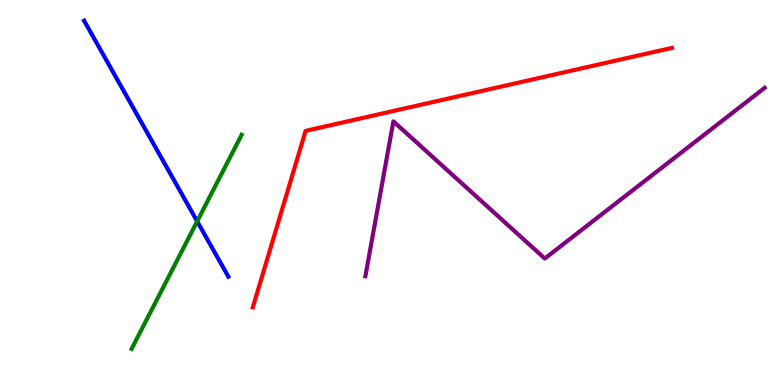[{'lines': ['blue', 'red'], 'intersections': []}, {'lines': ['green', 'red'], 'intersections': []}, {'lines': ['purple', 'red'], 'intersections': []}, {'lines': ['blue', 'green'], 'intersections': [{'x': 2.54, 'y': 4.25}]}, {'lines': ['blue', 'purple'], 'intersections': []}, {'lines': ['green', 'purple'], 'intersections': []}]